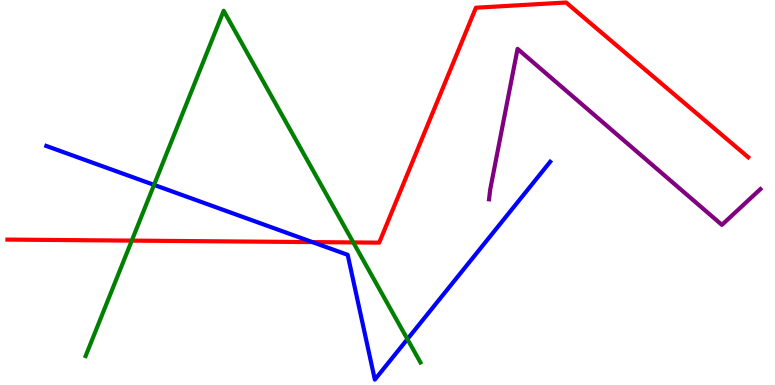[{'lines': ['blue', 'red'], 'intersections': [{'x': 4.03, 'y': 3.71}]}, {'lines': ['green', 'red'], 'intersections': [{'x': 1.7, 'y': 3.75}, {'x': 4.56, 'y': 3.7}]}, {'lines': ['purple', 'red'], 'intersections': []}, {'lines': ['blue', 'green'], 'intersections': [{'x': 1.99, 'y': 5.2}, {'x': 5.26, 'y': 1.19}]}, {'lines': ['blue', 'purple'], 'intersections': []}, {'lines': ['green', 'purple'], 'intersections': []}]